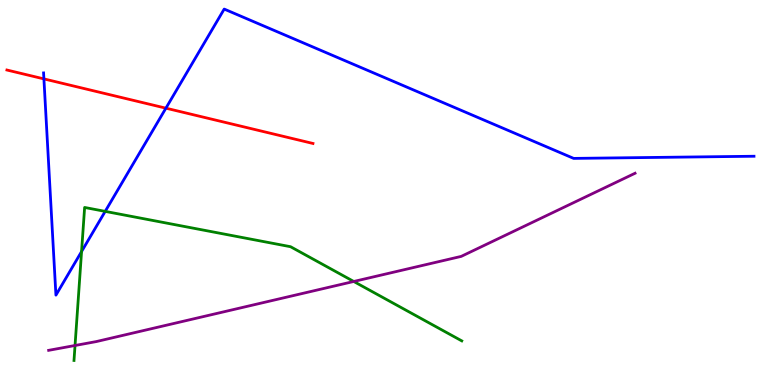[{'lines': ['blue', 'red'], 'intersections': [{'x': 0.566, 'y': 7.95}, {'x': 2.14, 'y': 7.19}]}, {'lines': ['green', 'red'], 'intersections': []}, {'lines': ['purple', 'red'], 'intersections': []}, {'lines': ['blue', 'green'], 'intersections': [{'x': 1.05, 'y': 3.47}, {'x': 1.36, 'y': 4.51}]}, {'lines': ['blue', 'purple'], 'intersections': []}, {'lines': ['green', 'purple'], 'intersections': [{'x': 0.968, 'y': 1.03}, {'x': 4.56, 'y': 2.69}]}]